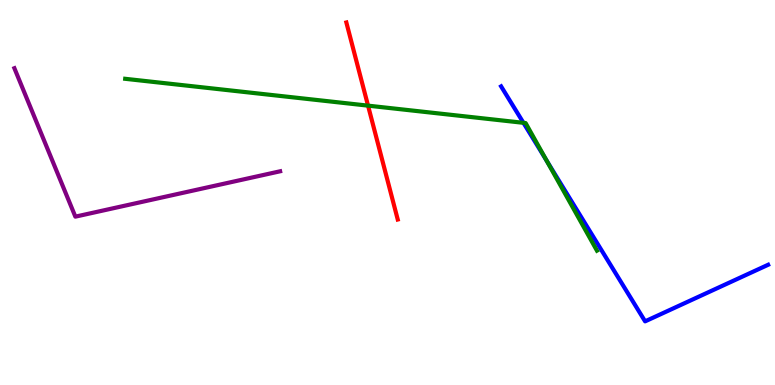[{'lines': ['blue', 'red'], 'intersections': []}, {'lines': ['green', 'red'], 'intersections': [{'x': 4.75, 'y': 7.26}]}, {'lines': ['purple', 'red'], 'intersections': []}, {'lines': ['blue', 'green'], 'intersections': [{'x': 6.75, 'y': 6.81}, {'x': 7.05, 'y': 5.82}]}, {'lines': ['blue', 'purple'], 'intersections': []}, {'lines': ['green', 'purple'], 'intersections': []}]